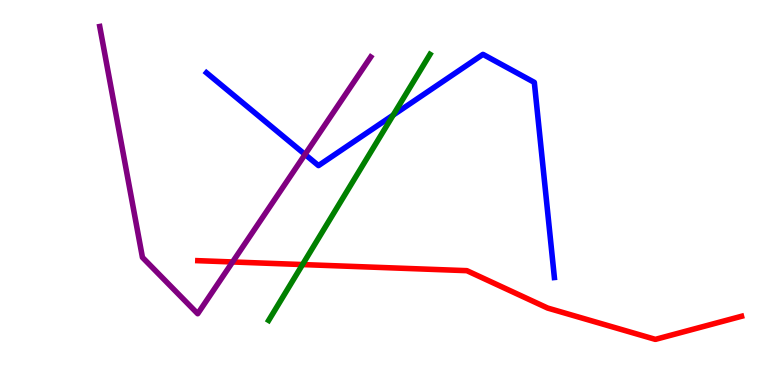[{'lines': ['blue', 'red'], 'intersections': []}, {'lines': ['green', 'red'], 'intersections': [{'x': 3.9, 'y': 3.13}]}, {'lines': ['purple', 'red'], 'intersections': [{'x': 3.0, 'y': 3.2}]}, {'lines': ['blue', 'green'], 'intersections': [{'x': 5.07, 'y': 7.01}]}, {'lines': ['blue', 'purple'], 'intersections': [{'x': 3.94, 'y': 5.99}]}, {'lines': ['green', 'purple'], 'intersections': []}]